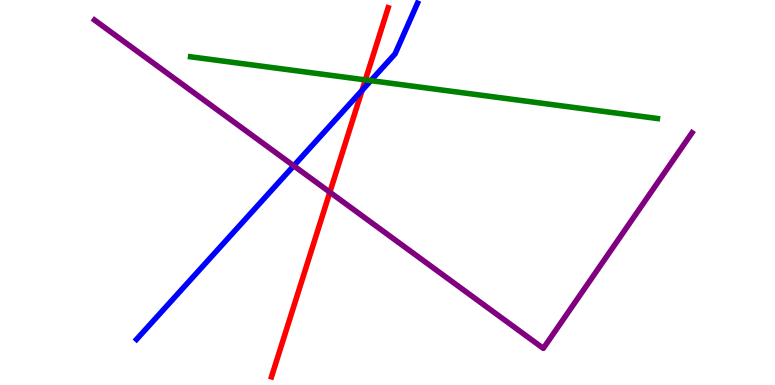[{'lines': ['blue', 'red'], 'intersections': [{'x': 4.67, 'y': 7.65}]}, {'lines': ['green', 'red'], 'intersections': [{'x': 4.71, 'y': 7.92}]}, {'lines': ['purple', 'red'], 'intersections': [{'x': 4.26, 'y': 5.01}]}, {'lines': ['blue', 'green'], 'intersections': [{'x': 4.79, 'y': 7.91}]}, {'lines': ['blue', 'purple'], 'intersections': [{'x': 3.79, 'y': 5.69}]}, {'lines': ['green', 'purple'], 'intersections': []}]